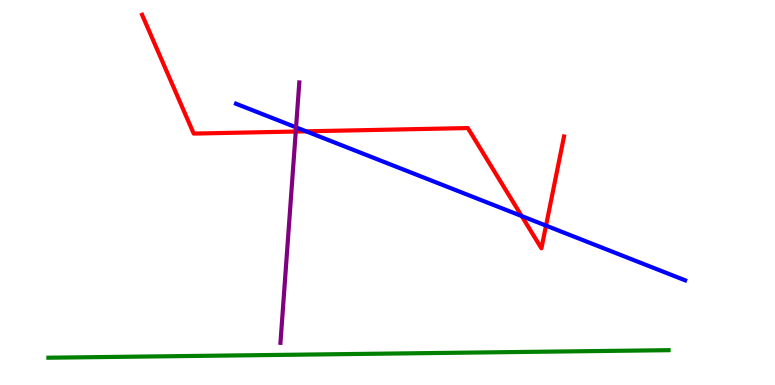[{'lines': ['blue', 'red'], 'intersections': [{'x': 3.95, 'y': 6.59}, {'x': 6.73, 'y': 4.39}, {'x': 7.05, 'y': 4.14}]}, {'lines': ['green', 'red'], 'intersections': []}, {'lines': ['purple', 'red'], 'intersections': [{'x': 3.82, 'y': 6.58}]}, {'lines': ['blue', 'green'], 'intersections': []}, {'lines': ['blue', 'purple'], 'intersections': [{'x': 3.82, 'y': 6.69}]}, {'lines': ['green', 'purple'], 'intersections': []}]